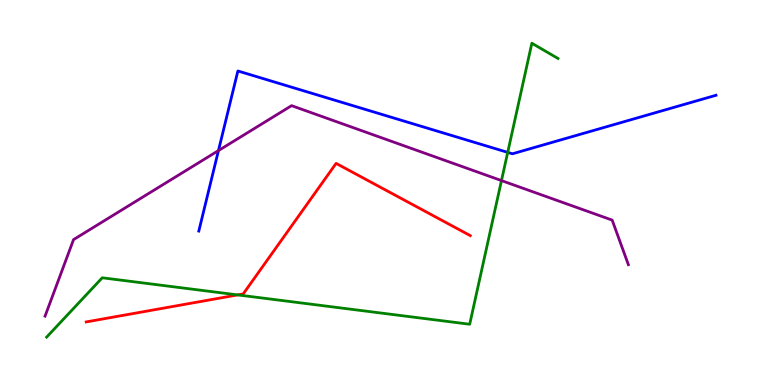[{'lines': ['blue', 'red'], 'intersections': []}, {'lines': ['green', 'red'], 'intersections': [{'x': 3.07, 'y': 2.34}]}, {'lines': ['purple', 'red'], 'intersections': []}, {'lines': ['blue', 'green'], 'intersections': [{'x': 6.55, 'y': 6.04}]}, {'lines': ['blue', 'purple'], 'intersections': [{'x': 2.82, 'y': 6.09}]}, {'lines': ['green', 'purple'], 'intersections': [{'x': 6.47, 'y': 5.31}]}]